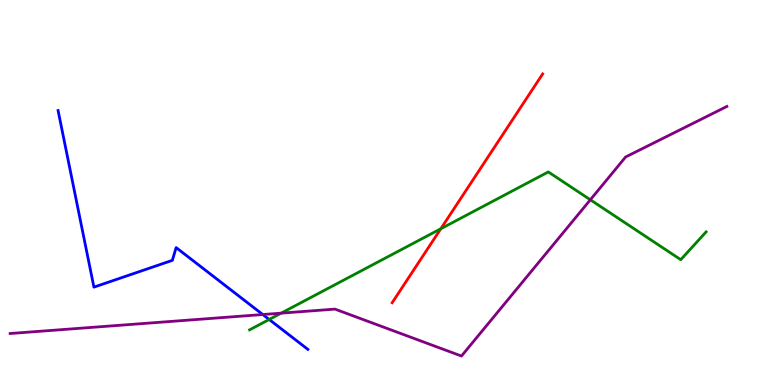[{'lines': ['blue', 'red'], 'intersections': []}, {'lines': ['green', 'red'], 'intersections': [{'x': 5.69, 'y': 4.06}]}, {'lines': ['purple', 'red'], 'intersections': []}, {'lines': ['blue', 'green'], 'intersections': [{'x': 3.47, 'y': 1.7}]}, {'lines': ['blue', 'purple'], 'intersections': [{'x': 3.39, 'y': 1.83}]}, {'lines': ['green', 'purple'], 'intersections': [{'x': 3.63, 'y': 1.87}, {'x': 7.62, 'y': 4.81}]}]